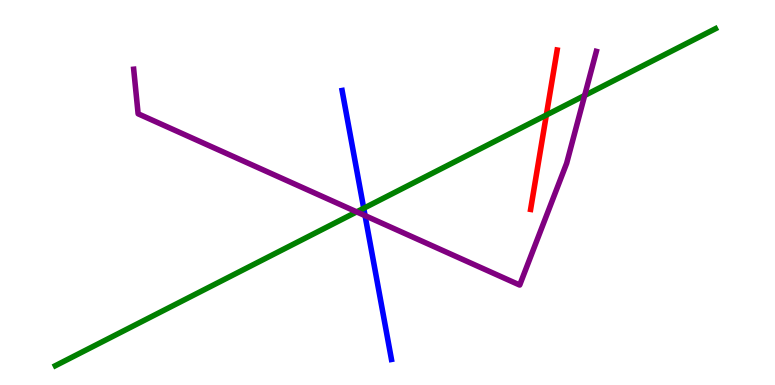[{'lines': ['blue', 'red'], 'intersections': []}, {'lines': ['green', 'red'], 'intersections': [{'x': 7.05, 'y': 7.01}]}, {'lines': ['purple', 'red'], 'intersections': []}, {'lines': ['blue', 'green'], 'intersections': [{'x': 4.69, 'y': 4.59}]}, {'lines': ['blue', 'purple'], 'intersections': [{'x': 4.71, 'y': 4.4}]}, {'lines': ['green', 'purple'], 'intersections': [{'x': 4.6, 'y': 4.5}, {'x': 7.54, 'y': 7.52}]}]